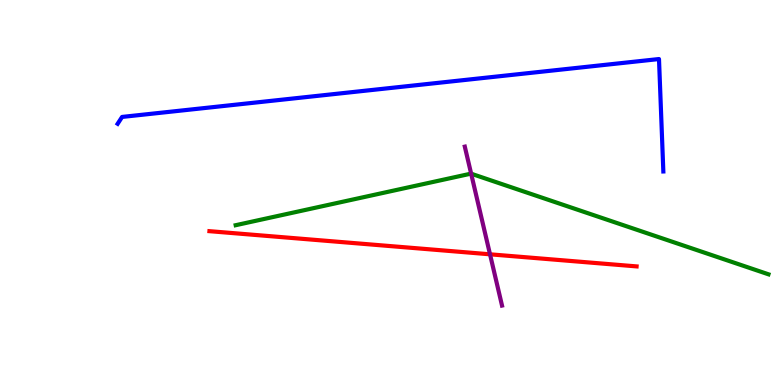[{'lines': ['blue', 'red'], 'intersections': []}, {'lines': ['green', 'red'], 'intersections': []}, {'lines': ['purple', 'red'], 'intersections': [{'x': 6.32, 'y': 3.39}]}, {'lines': ['blue', 'green'], 'intersections': []}, {'lines': ['blue', 'purple'], 'intersections': []}, {'lines': ['green', 'purple'], 'intersections': [{'x': 6.08, 'y': 5.49}]}]